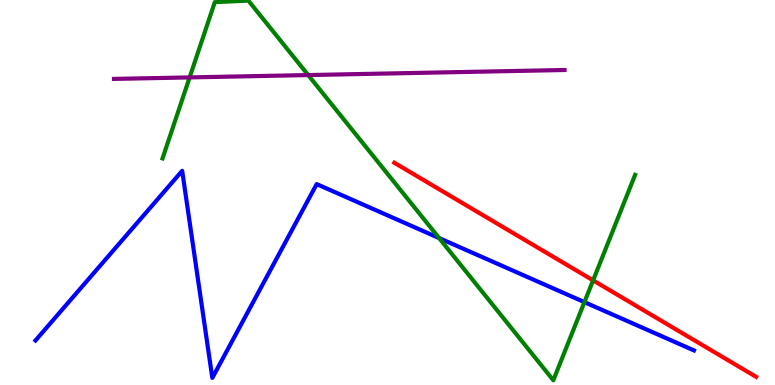[{'lines': ['blue', 'red'], 'intersections': []}, {'lines': ['green', 'red'], 'intersections': [{'x': 7.65, 'y': 2.72}]}, {'lines': ['purple', 'red'], 'intersections': []}, {'lines': ['blue', 'green'], 'intersections': [{'x': 5.67, 'y': 3.82}, {'x': 7.54, 'y': 2.15}]}, {'lines': ['blue', 'purple'], 'intersections': []}, {'lines': ['green', 'purple'], 'intersections': [{'x': 2.45, 'y': 7.99}, {'x': 3.98, 'y': 8.05}]}]